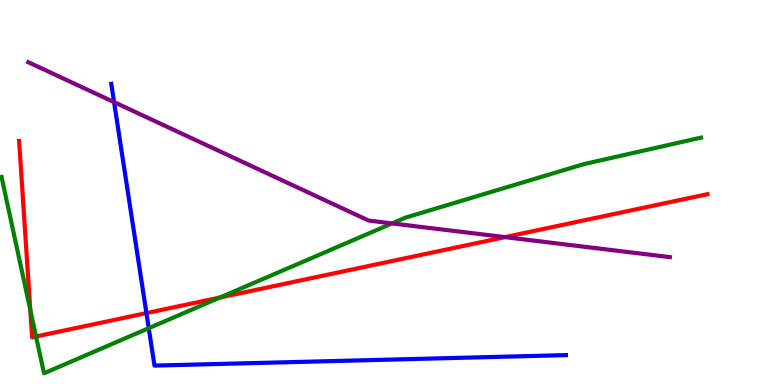[{'lines': ['blue', 'red'], 'intersections': [{'x': 1.89, 'y': 1.87}]}, {'lines': ['green', 'red'], 'intersections': [{'x': 0.391, 'y': 1.95}, {'x': 0.465, 'y': 1.26}, {'x': 2.84, 'y': 2.27}]}, {'lines': ['purple', 'red'], 'intersections': [{'x': 6.52, 'y': 3.84}]}, {'lines': ['blue', 'green'], 'intersections': [{'x': 1.92, 'y': 1.48}]}, {'lines': ['blue', 'purple'], 'intersections': [{'x': 1.47, 'y': 7.35}]}, {'lines': ['green', 'purple'], 'intersections': [{'x': 5.06, 'y': 4.2}]}]